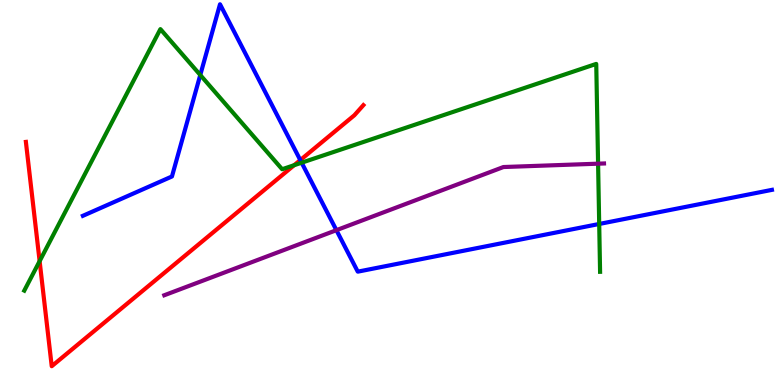[{'lines': ['blue', 'red'], 'intersections': [{'x': 3.87, 'y': 5.84}]}, {'lines': ['green', 'red'], 'intersections': [{'x': 0.511, 'y': 3.22}, {'x': 3.8, 'y': 5.71}]}, {'lines': ['purple', 'red'], 'intersections': []}, {'lines': ['blue', 'green'], 'intersections': [{'x': 2.58, 'y': 8.05}, {'x': 3.89, 'y': 5.77}, {'x': 7.73, 'y': 4.18}]}, {'lines': ['blue', 'purple'], 'intersections': [{'x': 4.34, 'y': 4.02}]}, {'lines': ['green', 'purple'], 'intersections': [{'x': 7.72, 'y': 5.75}]}]